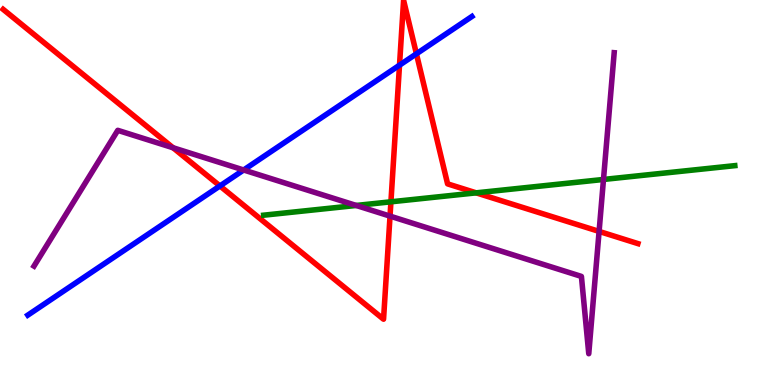[{'lines': ['blue', 'red'], 'intersections': [{'x': 2.84, 'y': 5.17}, {'x': 5.16, 'y': 8.31}, {'x': 5.37, 'y': 8.6}]}, {'lines': ['green', 'red'], 'intersections': [{'x': 5.04, 'y': 4.76}, {'x': 6.14, 'y': 4.99}]}, {'lines': ['purple', 'red'], 'intersections': [{'x': 2.23, 'y': 6.16}, {'x': 5.03, 'y': 4.39}, {'x': 7.73, 'y': 3.99}]}, {'lines': ['blue', 'green'], 'intersections': []}, {'lines': ['blue', 'purple'], 'intersections': [{'x': 3.14, 'y': 5.58}]}, {'lines': ['green', 'purple'], 'intersections': [{'x': 4.6, 'y': 4.66}, {'x': 7.79, 'y': 5.34}]}]